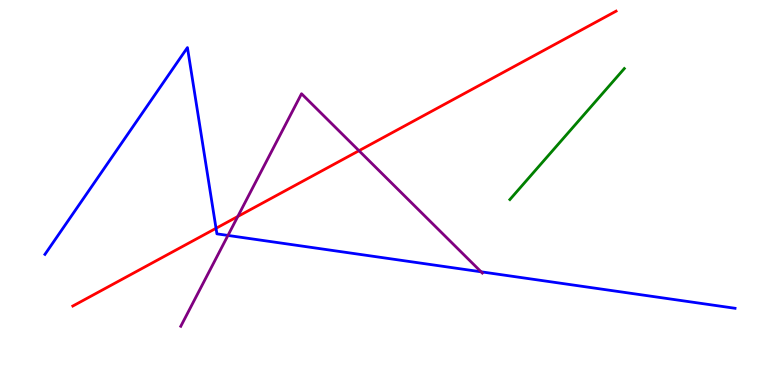[{'lines': ['blue', 'red'], 'intersections': [{'x': 2.79, 'y': 4.07}]}, {'lines': ['green', 'red'], 'intersections': []}, {'lines': ['purple', 'red'], 'intersections': [{'x': 3.07, 'y': 4.38}, {'x': 4.63, 'y': 6.09}]}, {'lines': ['blue', 'green'], 'intersections': []}, {'lines': ['blue', 'purple'], 'intersections': [{'x': 2.94, 'y': 3.88}, {'x': 6.21, 'y': 2.94}]}, {'lines': ['green', 'purple'], 'intersections': []}]